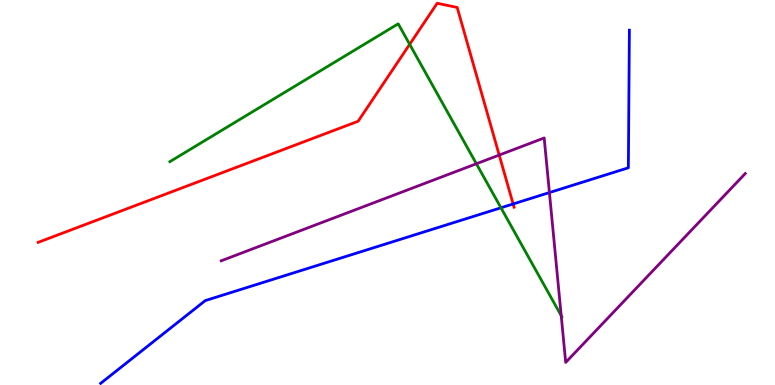[{'lines': ['blue', 'red'], 'intersections': [{'x': 6.62, 'y': 4.7}]}, {'lines': ['green', 'red'], 'intersections': [{'x': 5.29, 'y': 8.85}]}, {'lines': ['purple', 'red'], 'intersections': [{'x': 6.44, 'y': 5.97}]}, {'lines': ['blue', 'green'], 'intersections': [{'x': 6.46, 'y': 4.6}]}, {'lines': ['blue', 'purple'], 'intersections': [{'x': 7.09, 'y': 5.0}]}, {'lines': ['green', 'purple'], 'intersections': [{'x': 6.15, 'y': 5.75}, {'x': 7.24, 'y': 1.8}]}]